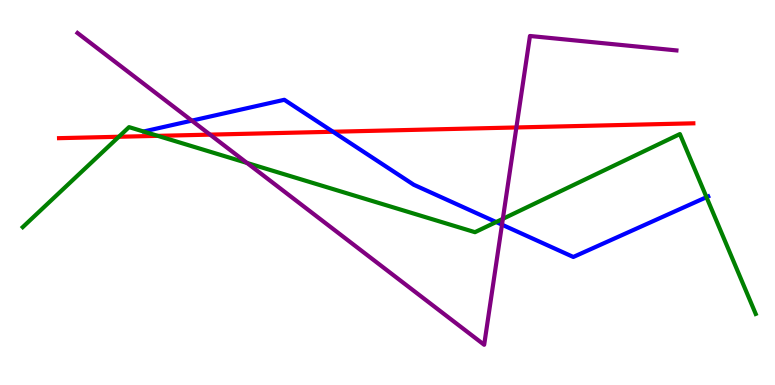[{'lines': ['blue', 'red'], 'intersections': [{'x': 4.3, 'y': 6.58}]}, {'lines': ['green', 'red'], 'intersections': [{'x': 1.53, 'y': 6.45}, {'x': 2.04, 'y': 6.47}]}, {'lines': ['purple', 'red'], 'intersections': [{'x': 2.71, 'y': 6.5}, {'x': 6.66, 'y': 6.69}]}, {'lines': ['blue', 'green'], 'intersections': [{'x': 6.4, 'y': 4.23}, {'x': 9.12, 'y': 4.88}]}, {'lines': ['blue', 'purple'], 'intersections': [{'x': 2.47, 'y': 6.87}, {'x': 6.48, 'y': 4.16}]}, {'lines': ['green', 'purple'], 'intersections': [{'x': 3.19, 'y': 5.77}, {'x': 6.49, 'y': 4.32}]}]